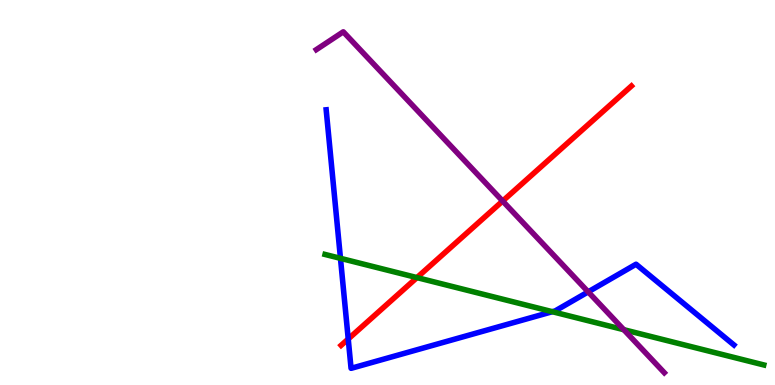[{'lines': ['blue', 'red'], 'intersections': [{'x': 4.49, 'y': 1.2}]}, {'lines': ['green', 'red'], 'intersections': [{'x': 5.38, 'y': 2.79}]}, {'lines': ['purple', 'red'], 'intersections': [{'x': 6.49, 'y': 4.78}]}, {'lines': ['blue', 'green'], 'intersections': [{'x': 4.39, 'y': 3.29}, {'x': 7.13, 'y': 1.9}]}, {'lines': ['blue', 'purple'], 'intersections': [{'x': 7.59, 'y': 2.42}]}, {'lines': ['green', 'purple'], 'intersections': [{'x': 8.05, 'y': 1.44}]}]